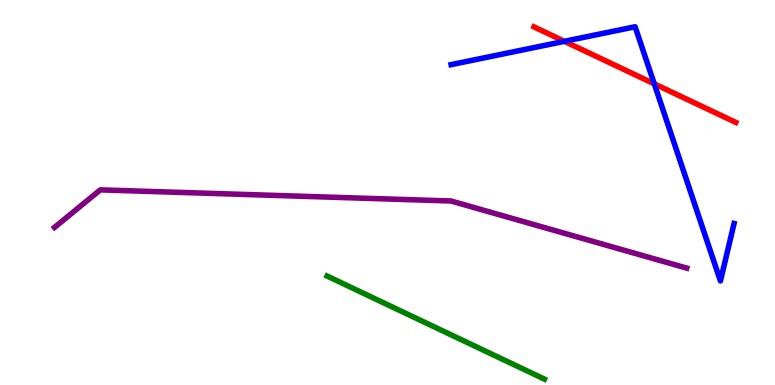[{'lines': ['blue', 'red'], 'intersections': [{'x': 7.28, 'y': 8.93}, {'x': 8.44, 'y': 7.82}]}, {'lines': ['green', 'red'], 'intersections': []}, {'lines': ['purple', 'red'], 'intersections': []}, {'lines': ['blue', 'green'], 'intersections': []}, {'lines': ['blue', 'purple'], 'intersections': []}, {'lines': ['green', 'purple'], 'intersections': []}]